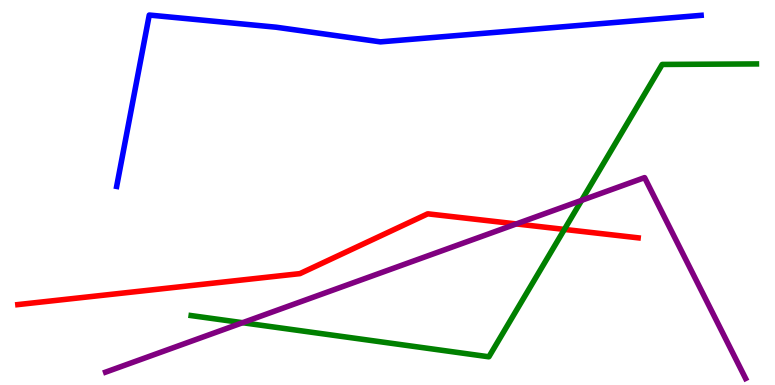[{'lines': ['blue', 'red'], 'intersections': []}, {'lines': ['green', 'red'], 'intersections': [{'x': 7.28, 'y': 4.04}]}, {'lines': ['purple', 'red'], 'intersections': [{'x': 6.66, 'y': 4.18}]}, {'lines': ['blue', 'green'], 'intersections': []}, {'lines': ['blue', 'purple'], 'intersections': []}, {'lines': ['green', 'purple'], 'intersections': [{'x': 3.13, 'y': 1.62}, {'x': 7.5, 'y': 4.8}]}]